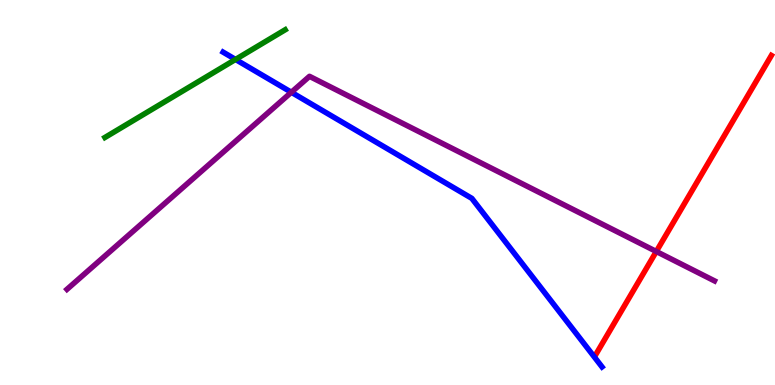[{'lines': ['blue', 'red'], 'intersections': []}, {'lines': ['green', 'red'], 'intersections': []}, {'lines': ['purple', 'red'], 'intersections': [{'x': 8.47, 'y': 3.47}]}, {'lines': ['blue', 'green'], 'intersections': [{'x': 3.04, 'y': 8.46}]}, {'lines': ['blue', 'purple'], 'intersections': [{'x': 3.76, 'y': 7.6}]}, {'lines': ['green', 'purple'], 'intersections': []}]